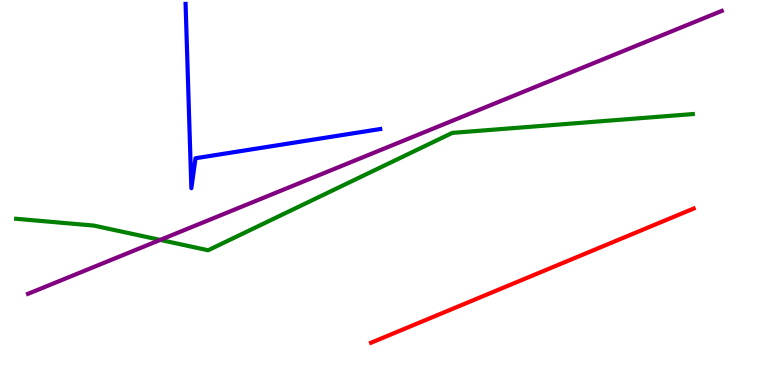[{'lines': ['blue', 'red'], 'intersections': []}, {'lines': ['green', 'red'], 'intersections': []}, {'lines': ['purple', 'red'], 'intersections': []}, {'lines': ['blue', 'green'], 'intersections': []}, {'lines': ['blue', 'purple'], 'intersections': []}, {'lines': ['green', 'purple'], 'intersections': [{'x': 2.07, 'y': 3.77}]}]